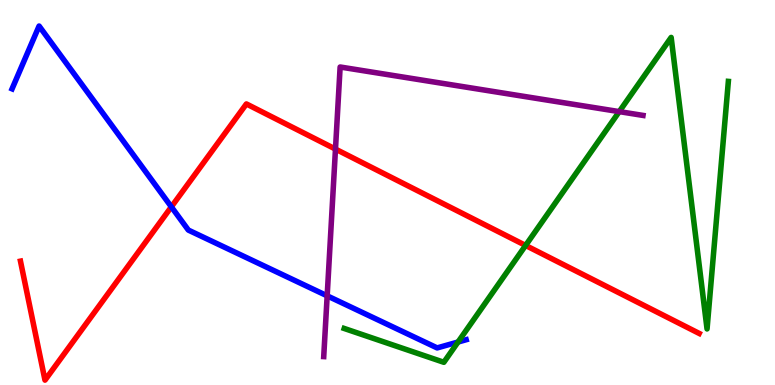[{'lines': ['blue', 'red'], 'intersections': [{'x': 2.21, 'y': 4.63}]}, {'lines': ['green', 'red'], 'intersections': [{'x': 6.78, 'y': 3.62}]}, {'lines': ['purple', 'red'], 'intersections': [{'x': 4.33, 'y': 6.13}]}, {'lines': ['blue', 'green'], 'intersections': [{'x': 5.91, 'y': 1.12}]}, {'lines': ['blue', 'purple'], 'intersections': [{'x': 4.22, 'y': 2.32}]}, {'lines': ['green', 'purple'], 'intersections': [{'x': 7.99, 'y': 7.1}]}]